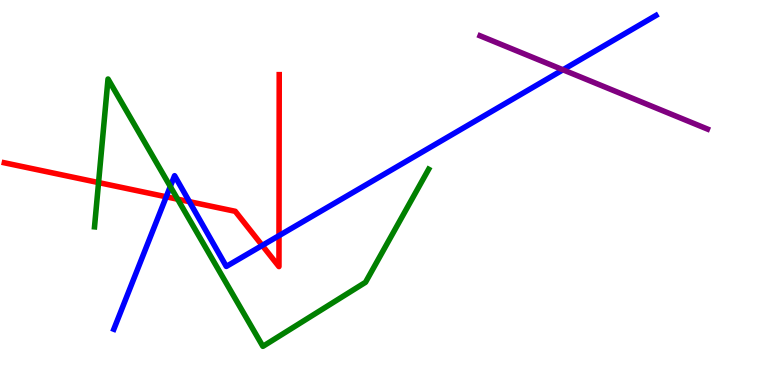[{'lines': ['blue', 'red'], 'intersections': [{'x': 2.14, 'y': 4.89}, {'x': 2.44, 'y': 4.76}, {'x': 3.38, 'y': 3.62}, {'x': 3.6, 'y': 3.88}]}, {'lines': ['green', 'red'], 'intersections': [{'x': 1.27, 'y': 5.26}, {'x': 2.29, 'y': 4.83}]}, {'lines': ['purple', 'red'], 'intersections': []}, {'lines': ['blue', 'green'], 'intersections': [{'x': 2.2, 'y': 5.16}]}, {'lines': ['blue', 'purple'], 'intersections': [{'x': 7.26, 'y': 8.19}]}, {'lines': ['green', 'purple'], 'intersections': []}]